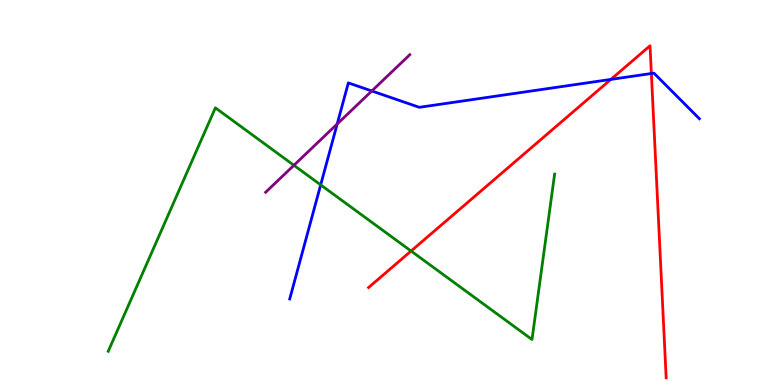[{'lines': ['blue', 'red'], 'intersections': [{'x': 7.88, 'y': 7.94}, {'x': 8.4, 'y': 8.09}]}, {'lines': ['green', 'red'], 'intersections': [{'x': 5.3, 'y': 3.48}]}, {'lines': ['purple', 'red'], 'intersections': []}, {'lines': ['blue', 'green'], 'intersections': [{'x': 4.14, 'y': 5.2}]}, {'lines': ['blue', 'purple'], 'intersections': [{'x': 4.35, 'y': 6.78}, {'x': 4.8, 'y': 7.64}]}, {'lines': ['green', 'purple'], 'intersections': [{'x': 3.79, 'y': 5.71}]}]